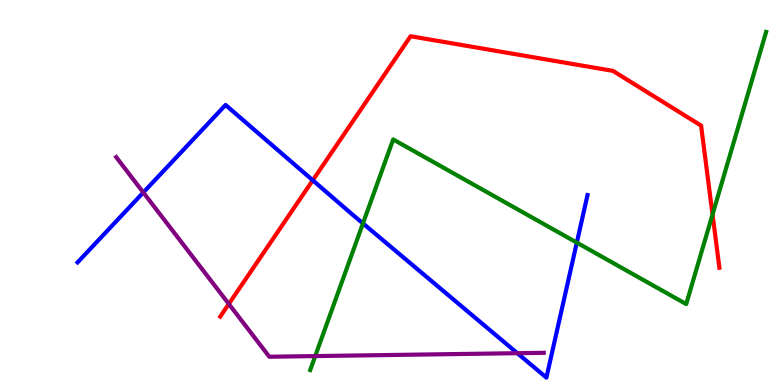[{'lines': ['blue', 'red'], 'intersections': [{'x': 4.04, 'y': 5.32}]}, {'lines': ['green', 'red'], 'intersections': [{'x': 9.19, 'y': 4.43}]}, {'lines': ['purple', 'red'], 'intersections': [{'x': 2.95, 'y': 2.11}]}, {'lines': ['blue', 'green'], 'intersections': [{'x': 4.68, 'y': 4.2}, {'x': 7.44, 'y': 3.7}]}, {'lines': ['blue', 'purple'], 'intersections': [{'x': 1.85, 'y': 5.0}, {'x': 6.68, 'y': 0.826}]}, {'lines': ['green', 'purple'], 'intersections': [{'x': 4.07, 'y': 0.751}]}]